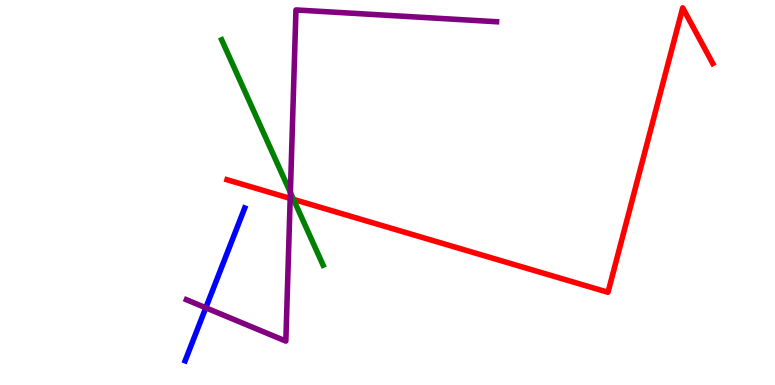[{'lines': ['blue', 'red'], 'intersections': []}, {'lines': ['green', 'red'], 'intersections': [{'x': 3.79, 'y': 4.82}]}, {'lines': ['purple', 'red'], 'intersections': [{'x': 3.74, 'y': 4.85}]}, {'lines': ['blue', 'green'], 'intersections': []}, {'lines': ['blue', 'purple'], 'intersections': [{'x': 2.66, 'y': 2.01}]}, {'lines': ['green', 'purple'], 'intersections': [{'x': 3.75, 'y': 5.0}]}]